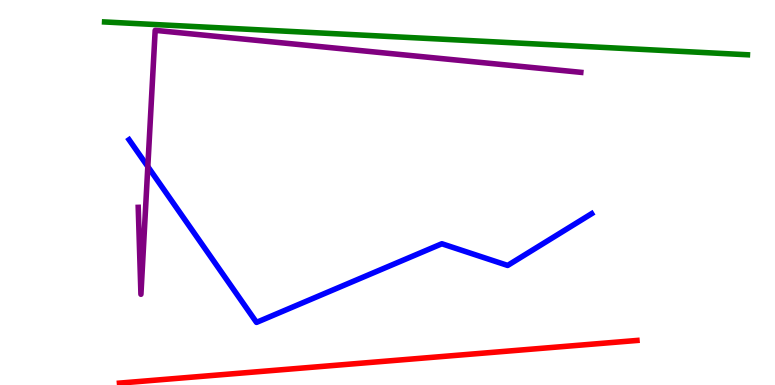[{'lines': ['blue', 'red'], 'intersections': []}, {'lines': ['green', 'red'], 'intersections': []}, {'lines': ['purple', 'red'], 'intersections': []}, {'lines': ['blue', 'green'], 'intersections': []}, {'lines': ['blue', 'purple'], 'intersections': [{'x': 1.91, 'y': 5.67}]}, {'lines': ['green', 'purple'], 'intersections': []}]